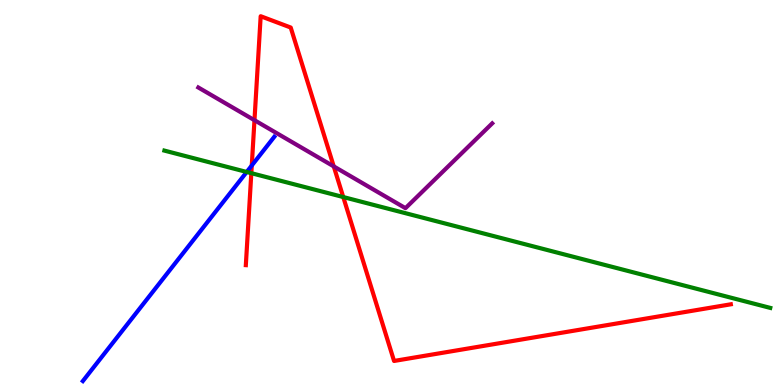[{'lines': ['blue', 'red'], 'intersections': [{'x': 3.25, 'y': 5.7}]}, {'lines': ['green', 'red'], 'intersections': [{'x': 3.24, 'y': 5.5}, {'x': 4.43, 'y': 4.88}]}, {'lines': ['purple', 'red'], 'intersections': [{'x': 3.28, 'y': 6.88}, {'x': 4.31, 'y': 5.68}]}, {'lines': ['blue', 'green'], 'intersections': [{'x': 3.18, 'y': 5.53}]}, {'lines': ['blue', 'purple'], 'intersections': []}, {'lines': ['green', 'purple'], 'intersections': []}]